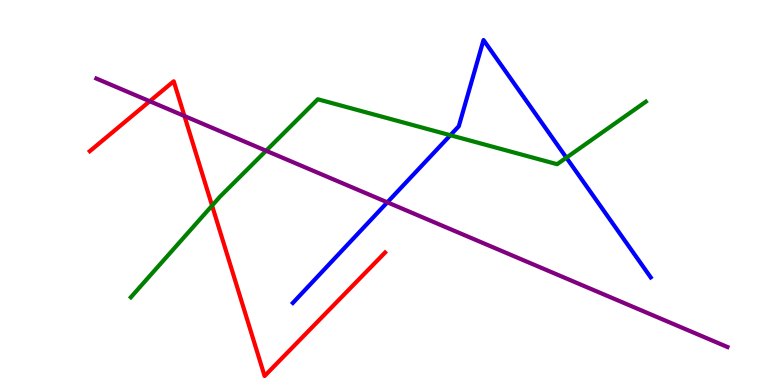[{'lines': ['blue', 'red'], 'intersections': []}, {'lines': ['green', 'red'], 'intersections': [{'x': 2.74, 'y': 4.66}]}, {'lines': ['purple', 'red'], 'intersections': [{'x': 1.93, 'y': 7.37}, {'x': 2.38, 'y': 6.99}]}, {'lines': ['blue', 'green'], 'intersections': [{'x': 5.81, 'y': 6.49}, {'x': 7.31, 'y': 5.9}]}, {'lines': ['blue', 'purple'], 'intersections': [{'x': 5.0, 'y': 4.74}]}, {'lines': ['green', 'purple'], 'intersections': [{'x': 3.43, 'y': 6.08}]}]